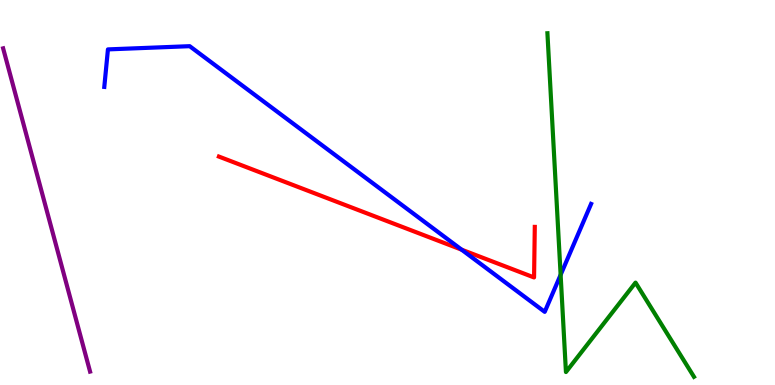[{'lines': ['blue', 'red'], 'intersections': [{'x': 5.96, 'y': 3.52}]}, {'lines': ['green', 'red'], 'intersections': []}, {'lines': ['purple', 'red'], 'intersections': []}, {'lines': ['blue', 'green'], 'intersections': [{'x': 7.23, 'y': 2.86}]}, {'lines': ['blue', 'purple'], 'intersections': []}, {'lines': ['green', 'purple'], 'intersections': []}]